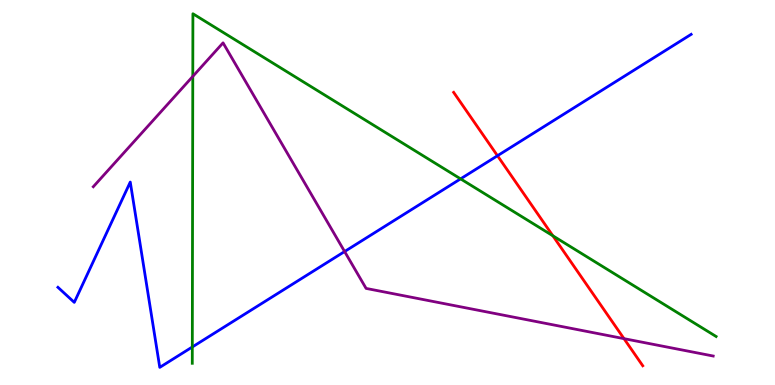[{'lines': ['blue', 'red'], 'intersections': [{'x': 6.42, 'y': 5.96}]}, {'lines': ['green', 'red'], 'intersections': [{'x': 7.13, 'y': 3.88}]}, {'lines': ['purple', 'red'], 'intersections': [{'x': 8.05, 'y': 1.2}]}, {'lines': ['blue', 'green'], 'intersections': [{'x': 2.48, 'y': 0.987}, {'x': 5.94, 'y': 5.35}]}, {'lines': ['blue', 'purple'], 'intersections': [{'x': 4.45, 'y': 3.47}]}, {'lines': ['green', 'purple'], 'intersections': [{'x': 2.49, 'y': 8.02}]}]